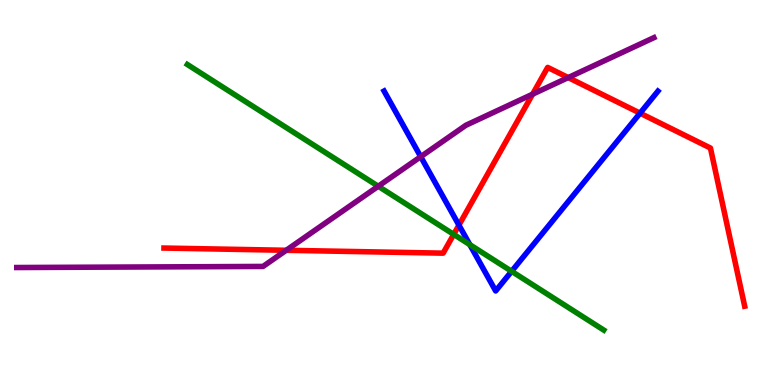[{'lines': ['blue', 'red'], 'intersections': [{'x': 5.92, 'y': 4.15}, {'x': 8.26, 'y': 7.06}]}, {'lines': ['green', 'red'], 'intersections': [{'x': 5.85, 'y': 3.91}]}, {'lines': ['purple', 'red'], 'intersections': [{'x': 3.69, 'y': 3.5}, {'x': 6.87, 'y': 7.55}, {'x': 7.33, 'y': 7.98}]}, {'lines': ['blue', 'green'], 'intersections': [{'x': 6.06, 'y': 3.65}, {'x': 6.6, 'y': 2.95}]}, {'lines': ['blue', 'purple'], 'intersections': [{'x': 5.43, 'y': 5.93}]}, {'lines': ['green', 'purple'], 'intersections': [{'x': 4.88, 'y': 5.16}]}]